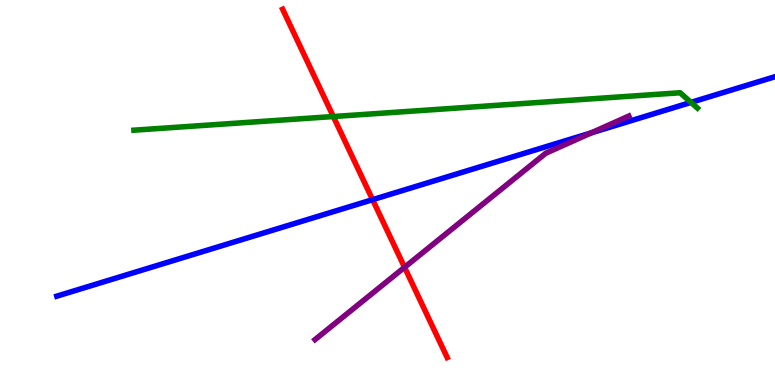[{'lines': ['blue', 'red'], 'intersections': [{'x': 4.81, 'y': 4.81}]}, {'lines': ['green', 'red'], 'intersections': [{'x': 4.3, 'y': 6.97}]}, {'lines': ['purple', 'red'], 'intersections': [{'x': 5.22, 'y': 3.06}]}, {'lines': ['blue', 'green'], 'intersections': [{'x': 8.92, 'y': 7.34}]}, {'lines': ['blue', 'purple'], 'intersections': [{'x': 7.63, 'y': 6.55}]}, {'lines': ['green', 'purple'], 'intersections': []}]